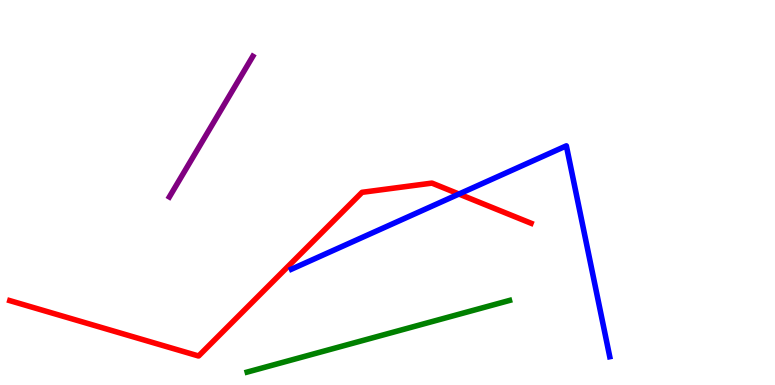[{'lines': ['blue', 'red'], 'intersections': [{'x': 5.92, 'y': 4.96}]}, {'lines': ['green', 'red'], 'intersections': []}, {'lines': ['purple', 'red'], 'intersections': []}, {'lines': ['blue', 'green'], 'intersections': []}, {'lines': ['blue', 'purple'], 'intersections': []}, {'lines': ['green', 'purple'], 'intersections': []}]